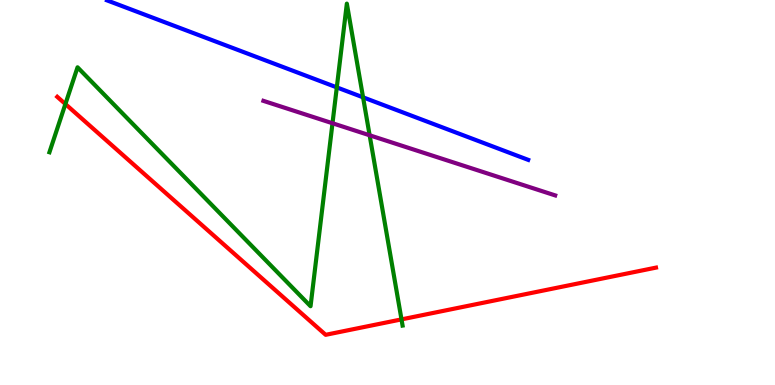[{'lines': ['blue', 'red'], 'intersections': []}, {'lines': ['green', 'red'], 'intersections': [{'x': 0.844, 'y': 7.3}, {'x': 5.18, 'y': 1.7}]}, {'lines': ['purple', 'red'], 'intersections': []}, {'lines': ['blue', 'green'], 'intersections': [{'x': 4.35, 'y': 7.73}, {'x': 4.68, 'y': 7.47}]}, {'lines': ['blue', 'purple'], 'intersections': []}, {'lines': ['green', 'purple'], 'intersections': [{'x': 4.29, 'y': 6.8}, {'x': 4.77, 'y': 6.49}]}]